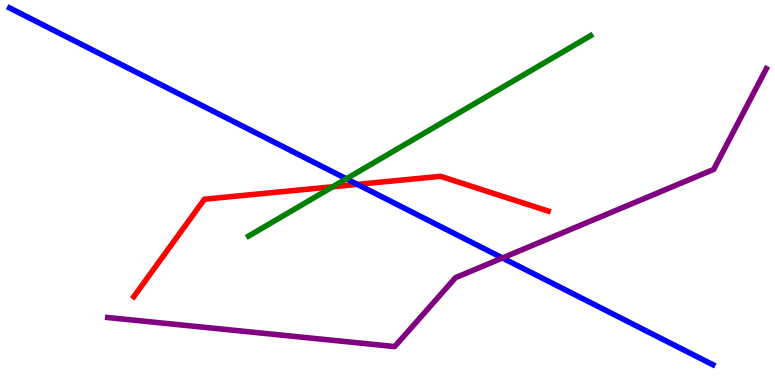[{'lines': ['blue', 'red'], 'intersections': [{'x': 4.61, 'y': 5.21}]}, {'lines': ['green', 'red'], 'intersections': [{'x': 4.29, 'y': 5.15}]}, {'lines': ['purple', 'red'], 'intersections': []}, {'lines': ['blue', 'green'], 'intersections': [{'x': 4.47, 'y': 5.36}]}, {'lines': ['blue', 'purple'], 'intersections': [{'x': 6.48, 'y': 3.3}]}, {'lines': ['green', 'purple'], 'intersections': []}]